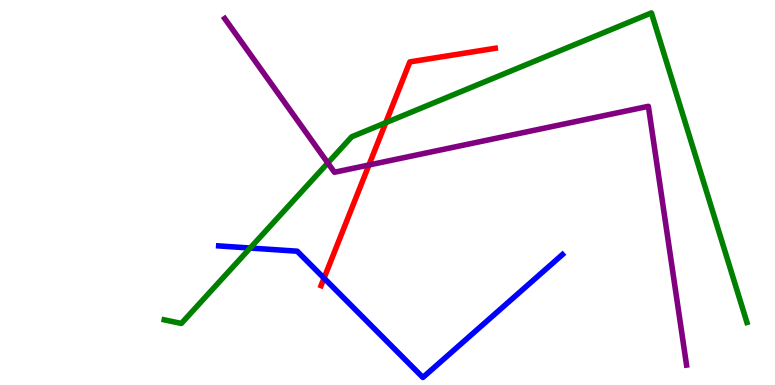[{'lines': ['blue', 'red'], 'intersections': [{'x': 4.18, 'y': 2.78}]}, {'lines': ['green', 'red'], 'intersections': [{'x': 4.98, 'y': 6.81}]}, {'lines': ['purple', 'red'], 'intersections': [{'x': 4.76, 'y': 5.71}]}, {'lines': ['blue', 'green'], 'intersections': [{'x': 3.23, 'y': 3.56}]}, {'lines': ['blue', 'purple'], 'intersections': []}, {'lines': ['green', 'purple'], 'intersections': [{'x': 4.23, 'y': 5.77}]}]